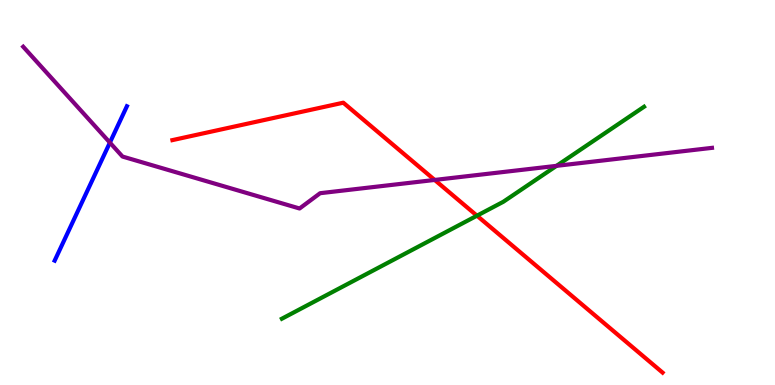[{'lines': ['blue', 'red'], 'intersections': []}, {'lines': ['green', 'red'], 'intersections': [{'x': 6.15, 'y': 4.4}]}, {'lines': ['purple', 'red'], 'intersections': [{'x': 5.61, 'y': 5.33}]}, {'lines': ['blue', 'green'], 'intersections': []}, {'lines': ['blue', 'purple'], 'intersections': [{'x': 1.42, 'y': 6.3}]}, {'lines': ['green', 'purple'], 'intersections': [{'x': 7.18, 'y': 5.69}]}]